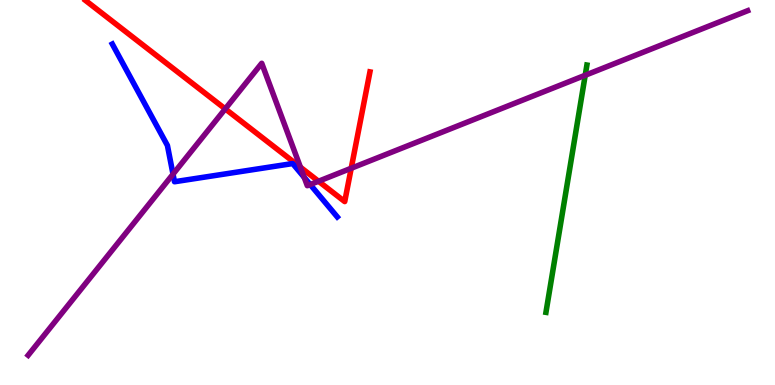[{'lines': ['blue', 'red'], 'intersections': []}, {'lines': ['green', 'red'], 'intersections': []}, {'lines': ['purple', 'red'], 'intersections': [{'x': 2.91, 'y': 7.17}, {'x': 3.88, 'y': 5.66}, {'x': 4.11, 'y': 5.29}, {'x': 4.53, 'y': 5.63}]}, {'lines': ['blue', 'green'], 'intersections': []}, {'lines': ['blue', 'purple'], 'intersections': [{'x': 2.23, 'y': 5.48}, {'x': 3.93, 'y': 5.39}, {'x': 4.0, 'y': 5.21}]}, {'lines': ['green', 'purple'], 'intersections': [{'x': 7.55, 'y': 8.05}]}]